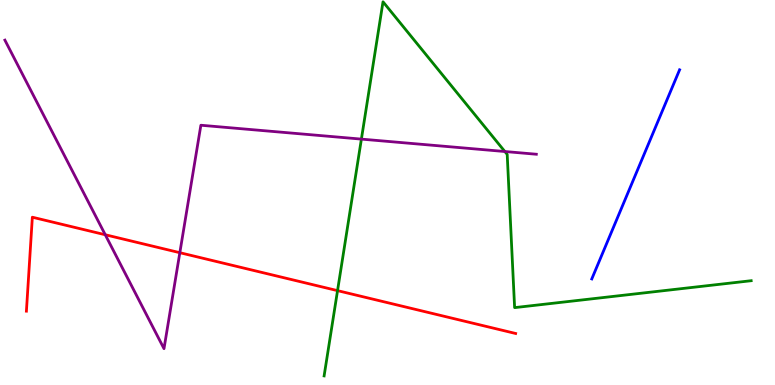[{'lines': ['blue', 'red'], 'intersections': []}, {'lines': ['green', 'red'], 'intersections': [{'x': 4.36, 'y': 2.45}]}, {'lines': ['purple', 'red'], 'intersections': [{'x': 1.36, 'y': 3.9}, {'x': 2.32, 'y': 3.44}]}, {'lines': ['blue', 'green'], 'intersections': []}, {'lines': ['blue', 'purple'], 'intersections': []}, {'lines': ['green', 'purple'], 'intersections': [{'x': 4.66, 'y': 6.39}, {'x': 6.51, 'y': 6.06}]}]